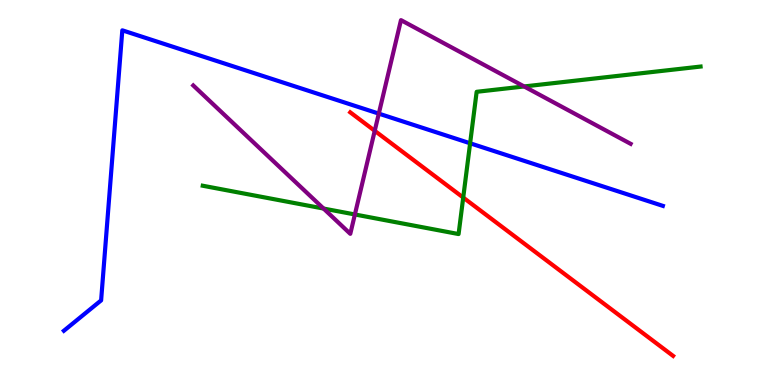[{'lines': ['blue', 'red'], 'intersections': []}, {'lines': ['green', 'red'], 'intersections': [{'x': 5.98, 'y': 4.87}]}, {'lines': ['purple', 'red'], 'intersections': [{'x': 4.84, 'y': 6.6}]}, {'lines': ['blue', 'green'], 'intersections': [{'x': 6.07, 'y': 6.28}]}, {'lines': ['blue', 'purple'], 'intersections': [{'x': 4.89, 'y': 7.05}]}, {'lines': ['green', 'purple'], 'intersections': [{'x': 4.17, 'y': 4.58}, {'x': 4.58, 'y': 4.43}, {'x': 6.76, 'y': 7.75}]}]